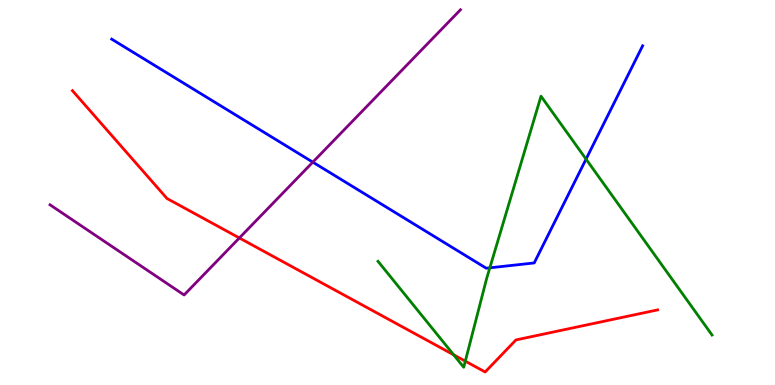[{'lines': ['blue', 'red'], 'intersections': []}, {'lines': ['green', 'red'], 'intersections': [{'x': 5.85, 'y': 0.784}, {'x': 6.0, 'y': 0.619}]}, {'lines': ['purple', 'red'], 'intersections': [{'x': 3.09, 'y': 3.82}]}, {'lines': ['blue', 'green'], 'intersections': [{'x': 6.32, 'y': 3.04}, {'x': 7.56, 'y': 5.87}]}, {'lines': ['blue', 'purple'], 'intersections': [{'x': 4.04, 'y': 5.79}]}, {'lines': ['green', 'purple'], 'intersections': []}]